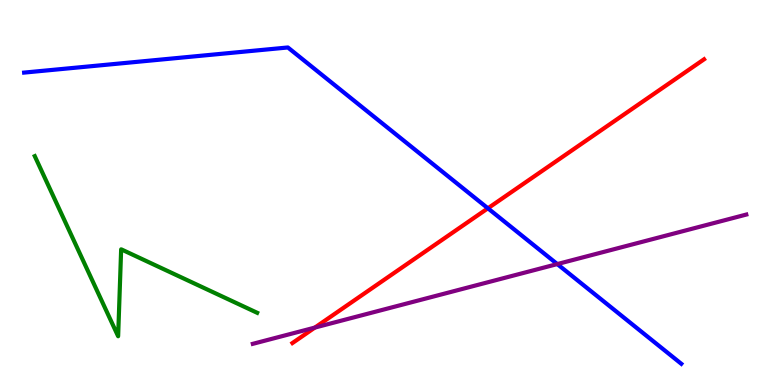[{'lines': ['blue', 'red'], 'intersections': [{'x': 6.3, 'y': 4.59}]}, {'lines': ['green', 'red'], 'intersections': []}, {'lines': ['purple', 'red'], 'intersections': [{'x': 4.06, 'y': 1.49}]}, {'lines': ['blue', 'green'], 'intersections': []}, {'lines': ['blue', 'purple'], 'intersections': [{'x': 7.19, 'y': 3.14}]}, {'lines': ['green', 'purple'], 'intersections': []}]